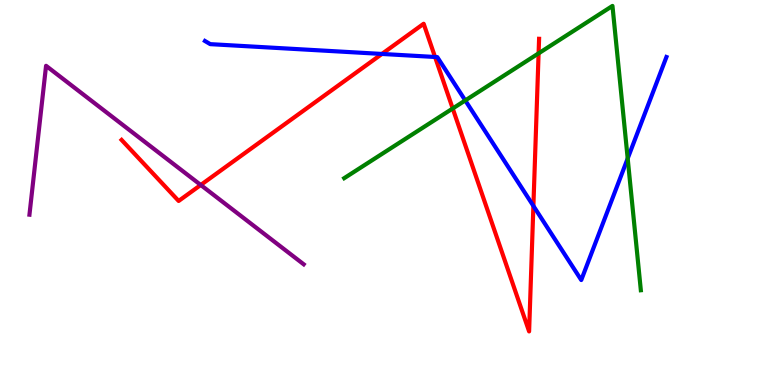[{'lines': ['blue', 'red'], 'intersections': [{'x': 4.93, 'y': 8.6}, {'x': 5.61, 'y': 8.52}, {'x': 6.88, 'y': 4.65}]}, {'lines': ['green', 'red'], 'intersections': [{'x': 5.84, 'y': 7.18}, {'x': 6.95, 'y': 8.61}]}, {'lines': ['purple', 'red'], 'intersections': [{'x': 2.59, 'y': 5.2}]}, {'lines': ['blue', 'green'], 'intersections': [{'x': 6.0, 'y': 7.39}, {'x': 8.1, 'y': 5.88}]}, {'lines': ['blue', 'purple'], 'intersections': []}, {'lines': ['green', 'purple'], 'intersections': []}]